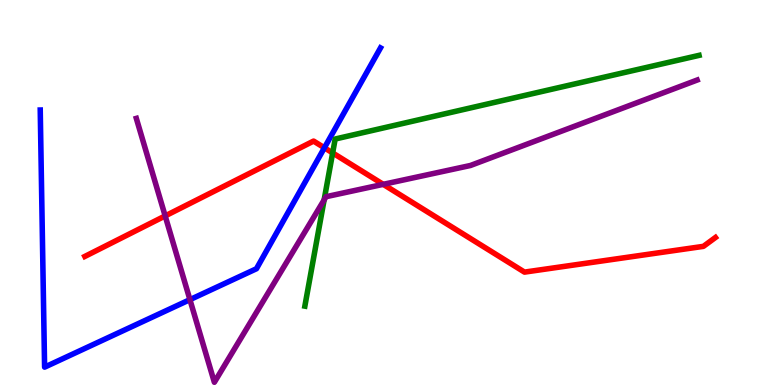[{'lines': ['blue', 'red'], 'intersections': [{'x': 4.19, 'y': 6.16}]}, {'lines': ['green', 'red'], 'intersections': [{'x': 4.29, 'y': 6.03}]}, {'lines': ['purple', 'red'], 'intersections': [{'x': 2.13, 'y': 4.39}, {'x': 4.94, 'y': 5.21}]}, {'lines': ['blue', 'green'], 'intersections': []}, {'lines': ['blue', 'purple'], 'intersections': [{'x': 2.45, 'y': 2.22}]}, {'lines': ['green', 'purple'], 'intersections': [{'x': 4.18, 'y': 4.81}]}]